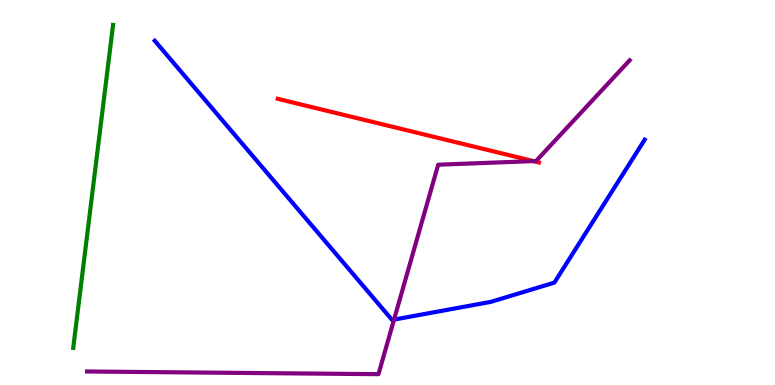[{'lines': ['blue', 'red'], 'intersections': []}, {'lines': ['green', 'red'], 'intersections': []}, {'lines': ['purple', 'red'], 'intersections': [{'x': 6.88, 'y': 5.82}]}, {'lines': ['blue', 'green'], 'intersections': []}, {'lines': ['blue', 'purple'], 'intersections': [{'x': 5.08, 'y': 1.7}]}, {'lines': ['green', 'purple'], 'intersections': []}]